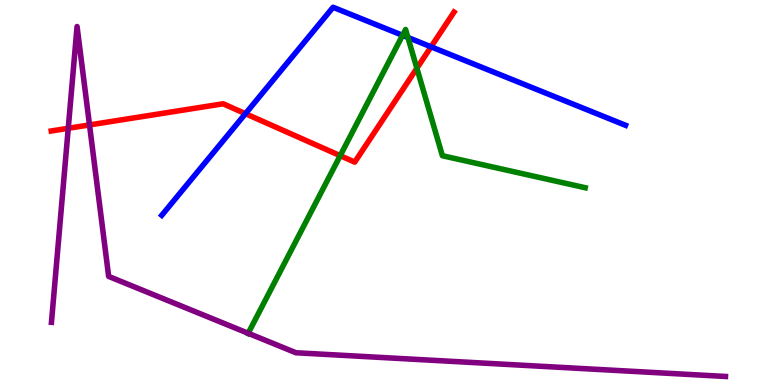[{'lines': ['blue', 'red'], 'intersections': [{'x': 3.17, 'y': 7.05}, {'x': 5.56, 'y': 8.78}]}, {'lines': ['green', 'red'], 'intersections': [{'x': 4.39, 'y': 5.96}, {'x': 5.38, 'y': 8.23}]}, {'lines': ['purple', 'red'], 'intersections': [{'x': 0.881, 'y': 6.67}, {'x': 1.15, 'y': 6.76}]}, {'lines': ['blue', 'green'], 'intersections': [{'x': 5.19, 'y': 9.08}, {'x': 5.26, 'y': 9.03}]}, {'lines': ['blue', 'purple'], 'intersections': []}, {'lines': ['green', 'purple'], 'intersections': [{'x': 3.2, 'y': 1.34}]}]